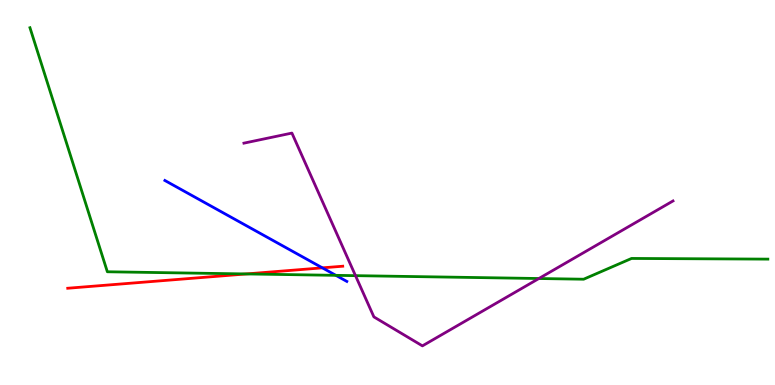[{'lines': ['blue', 'red'], 'intersections': [{'x': 4.16, 'y': 3.04}]}, {'lines': ['green', 'red'], 'intersections': [{'x': 3.18, 'y': 2.88}]}, {'lines': ['purple', 'red'], 'intersections': []}, {'lines': ['blue', 'green'], 'intersections': [{'x': 4.33, 'y': 2.85}]}, {'lines': ['blue', 'purple'], 'intersections': []}, {'lines': ['green', 'purple'], 'intersections': [{'x': 4.59, 'y': 2.84}, {'x': 6.95, 'y': 2.77}]}]